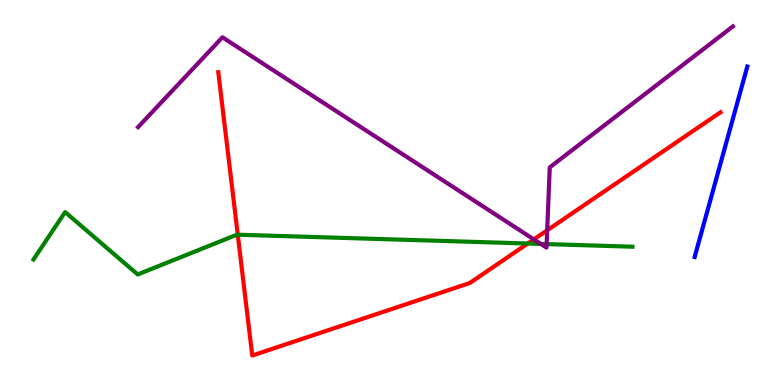[{'lines': ['blue', 'red'], 'intersections': []}, {'lines': ['green', 'red'], 'intersections': [{'x': 3.07, 'y': 3.9}, {'x': 6.81, 'y': 3.67}]}, {'lines': ['purple', 'red'], 'intersections': [{'x': 6.89, 'y': 3.78}, {'x': 7.06, 'y': 4.02}]}, {'lines': ['blue', 'green'], 'intersections': []}, {'lines': ['blue', 'purple'], 'intersections': []}, {'lines': ['green', 'purple'], 'intersections': [{'x': 6.98, 'y': 3.66}, {'x': 7.05, 'y': 3.66}]}]